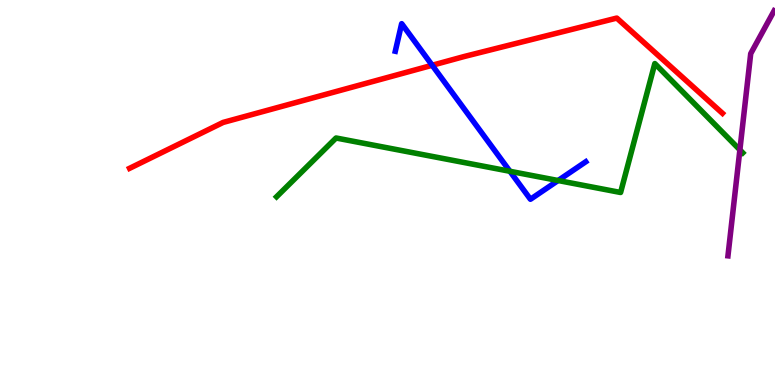[{'lines': ['blue', 'red'], 'intersections': [{'x': 5.58, 'y': 8.3}]}, {'lines': ['green', 'red'], 'intersections': []}, {'lines': ['purple', 'red'], 'intersections': []}, {'lines': ['blue', 'green'], 'intersections': [{'x': 6.58, 'y': 5.55}, {'x': 7.2, 'y': 5.31}]}, {'lines': ['blue', 'purple'], 'intersections': []}, {'lines': ['green', 'purple'], 'intersections': [{'x': 9.55, 'y': 6.11}]}]